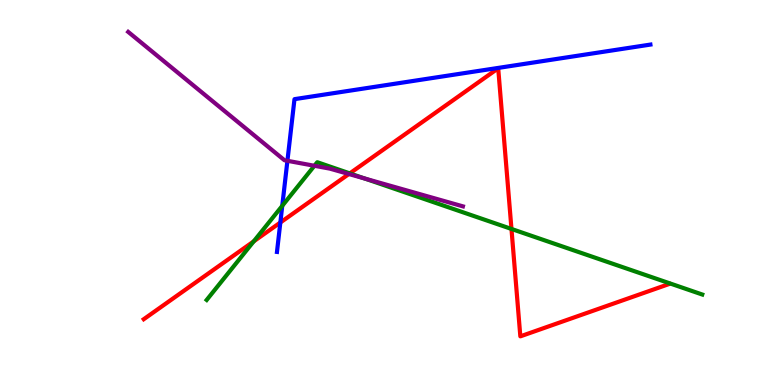[{'lines': ['blue', 'red'], 'intersections': [{'x': 3.62, 'y': 4.22}]}, {'lines': ['green', 'red'], 'intersections': [{'x': 3.27, 'y': 3.73}, {'x': 4.51, 'y': 5.5}, {'x': 6.6, 'y': 4.05}]}, {'lines': ['purple', 'red'], 'intersections': [{'x': 4.5, 'y': 5.48}]}, {'lines': ['blue', 'green'], 'intersections': [{'x': 3.64, 'y': 4.65}]}, {'lines': ['blue', 'purple'], 'intersections': [{'x': 3.71, 'y': 5.82}]}, {'lines': ['green', 'purple'], 'intersections': [{'x': 4.06, 'y': 5.69}, {'x': 4.71, 'y': 5.36}]}]